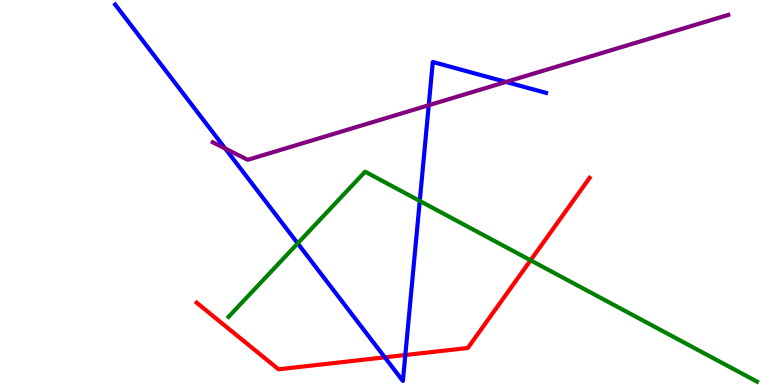[{'lines': ['blue', 'red'], 'intersections': [{'x': 4.97, 'y': 0.719}, {'x': 5.23, 'y': 0.779}]}, {'lines': ['green', 'red'], 'intersections': [{'x': 6.85, 'y': 3.24}]}, {'lines': ['purple', 'red'], 'intersections': []}, {'lines': ['blue', 'green'], 'intersections': [{'x': 3.84, 'y': 3.68}, {'x': 5.42, 'y': 4.78}]}, {'lines': ['blue', 'purple'], 'intersections': [{'x': 2.91, 'y': 6.14}, {'x': 5.53, 'y': 7.27}, {'x': 6.53, 'y': 7.87}]}, {'lines': ['green', 'purple'], 'intersections': []}]